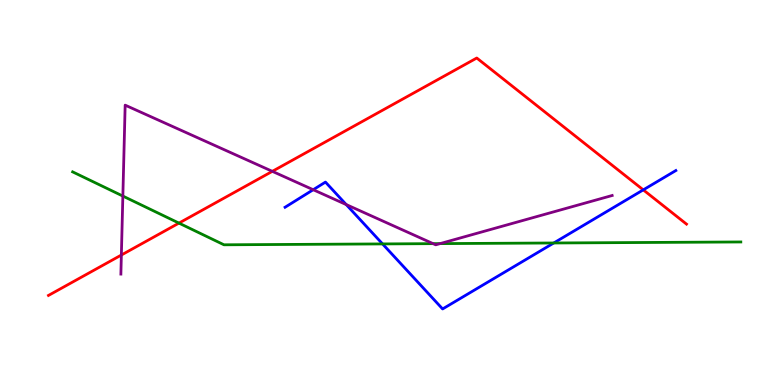[{'lines': ['blue', 'red'], 'intersections': [{'x': 8.3, 'y': 5.07}]}, {'lines': ['green', 'red'], 'intersections': [{'x': 2.31, 'y': 4.21}]}, {'lines': ['purple', 'red'], 'intersections': [{'x': 1.57, 'y': 3.38}, {'x': 3.51, 'y': 5.55}]}, {'lines': ['blue', 'green'], 'intersections': [{'x': 4.94, 'y': 3.66}, {'x': 7.15, 'y': 3.69}]}, {'lines': ['blue', 'purple'], 'intersections': [{'x': 4.04, 'y': 5.07}, {'x': 4.47, 'y': 4.69}]}, {'lines': ['green', 'purple'], 'intersections': [{'x': 1.59, 'y': 4.91}, {'x': 5.59, 'y': 3.67}, {'x': 5.68, 'y': 3.67}]}]